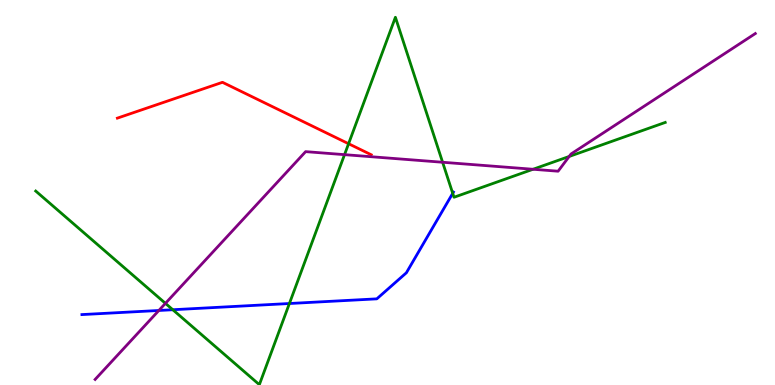[{'lines': ['blue', 'red'], 'intersections': []}, {'lines': ['green', 'red'], 'intersections': [{'x': 4.5, 'y': 6.27}]}, {'lines': ['purple', 'red'], 'intersections': []}, {'lines': ['blue', 'green'], 'intersections': [{'x': 2.23, 'y': 1.95}, {'x': 3.73, 'y': 2.12}, {'x': 5.84, 'y': 4.98}]}, {'lines': ['blue', 'purple'], 'intersections': [{'x': 2.05, 'y': 1.94}]}, {'lines': ['green', 'purple'], 'intersections': [{'x': 2.13, 'y': 2.12}, {'x': 4.45, 'y': 5.98}, {'x': 5.71, 'y': 5.79}, {'x': 6.88, 'y': 5.6}, {'x': 7.34, 'y': 5.94}]}]